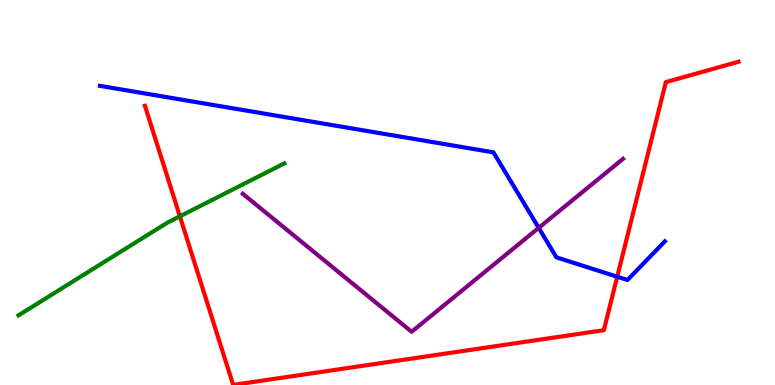[{'lines': ['blue', 'red'], 'intersections': [{'x': 7.96, 'y': 2.81}]}, {'lines': ['green', 'red'], 'intersections': [{'x': 2.32, 'y': 4.38}]}, {'lines': ['purple', 'red'], 'intersections': []}, {'lines': ['blue', 'green'], 'intersections': []}, {'lines': ['blue', 'purple'], 'intersections': [{'x': 6.95, 'y': 4.08}]}, {'lines': ['green', 'purple'], 'intersections': []}]